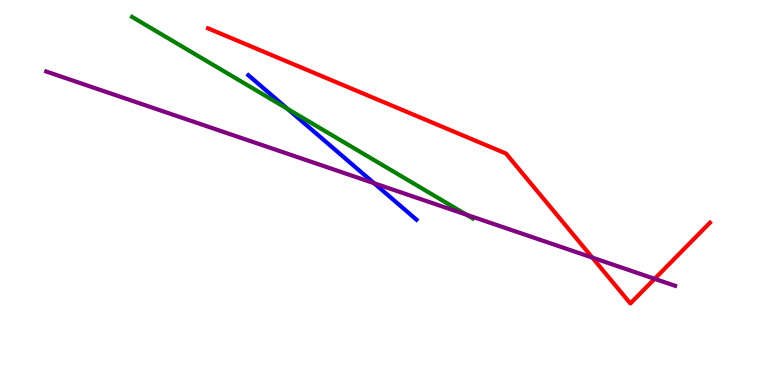[{'lines': ['blue', 'red'], 'intersections': []}, {'lines': ['green', 'red'], 'intersections': []}, {'lines': ['purple', 'red'], 'intersections': [{'x': 7.64, 'y': 3.31}, {'x': 8.45, 'y': 2.76}]}, {'lines': ['blue', 'green'], 'intersections': [{'x': 3.71, 'y': 7.17}]}, {'lines': ['blue', 'purple'], 'intersections': [{'x': 4.83, 'y': 5.24}]}, {'lines': ['green', 'purple'], 'intersections': [{'x': 6.02, 'y': 4.42}]}]